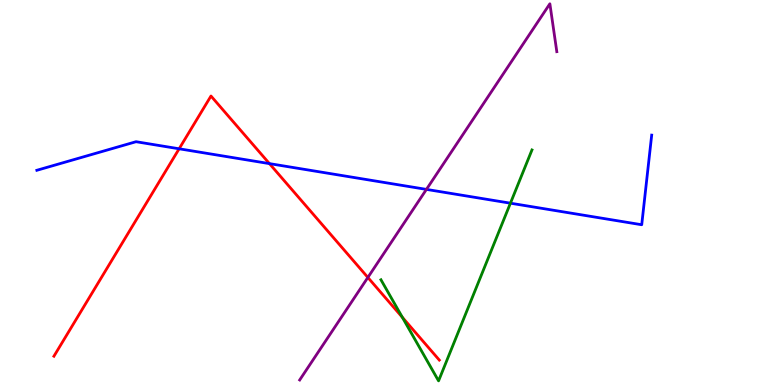[{'lines': ['blue', 'red'], 'intersections': [{'x': 2.31, 'y': 6.14}, {'x': 3.48, 'y': 5.75}]}, {'lines': ['green', 'red'], 'intersections': [{'x': 5.19, 'y': 1.76}]}, {'lines': ['purple', 'red'], 'intersections': [{'x': 4.75, 'y': 2.79}]}, {'lines': ['blue', 'green'], 'intersections': [{'x': 6.59, 'y': 4.72}]}, {'lines': ['blue', 'purple'], 'intersections': [{'x': 5.5, 'y': 5.08}]}, {'lines': ['green', 'purple'], 'intersections': []}]